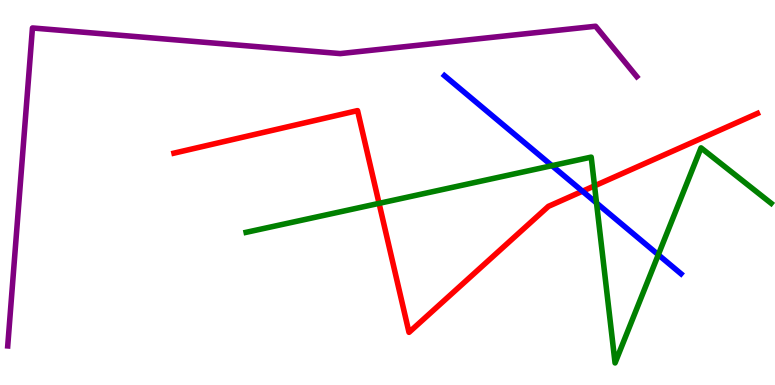[{'lines': ['blue', 'red'], 'intersections': [{'x': 7.52, 'y': 5.03}]}, {'lines': ['green', 'red'], 'intersections': [{'x': 4.89, 'y': 4.72}, {'x': 7.67, 'y': 5.17}]}, {'lines': ['purple', 'red'], 'intersections': []}, {'lines': ['blue', 'green'], 'intersections': [{'x': 7.12, 'y': 5.7}, {'x': 7.7, 'y': 4.73}, {'x': 8.49, 'y': 3.38}]}, {'lines': ['blue', 'purple'], 'intersections': []}, {'lines': ['green', 'purple'], 'intersections': []}]